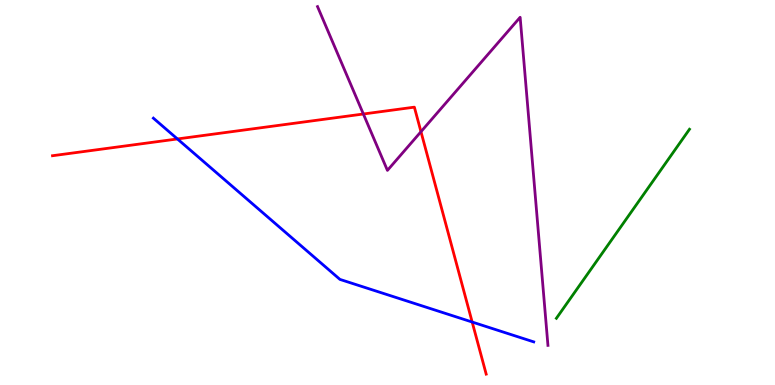[{'lines': ['blue', 'red'], 'intersections': [{'x': 2.29, 'y': 6.39}, {'x': 6.09, 'y': 1.64}]}, {'lines': ['green', 'red'], 'intersections': []}, {'lines': ['purple', 'red'], 'intersections': [{'x': 4.69, 'y': 7.04}, {'x': 5.43, 'y': 6.58}]}, {'lines': ['blue', 'green'], 'intersections': []}, {'lines': ['blue', 'purple'], 'intersections': []}, {'lines': ['green', 'purple'], 'intersections': []}]